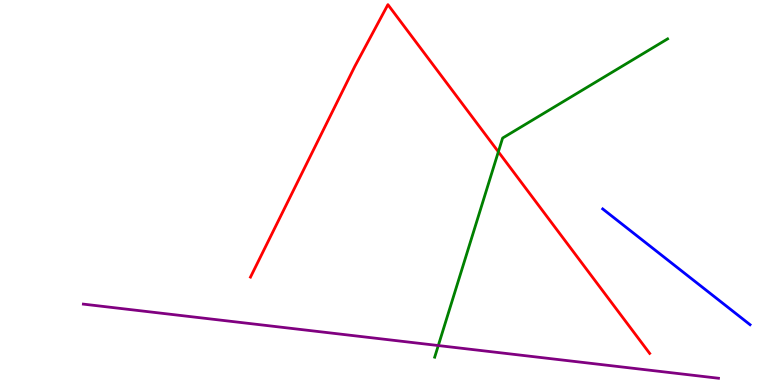[{'lines': ['blue', 'red'], 'intersections': []}, {'lines': ['green', 'red'], 'intersections': [{'x': 6.43, 'y': 6.06}]}, {'lines': ['purple', 'red'], 'intersections': []}, {'lines': ['blue', 'green'], 'intersections': []}, {'lines': ['blue', 'purple'], 'intersections': []}, {'lines': ['green', 'purple'], 'intersections': [{'x': 5.66, 'y': 1.02}]}]